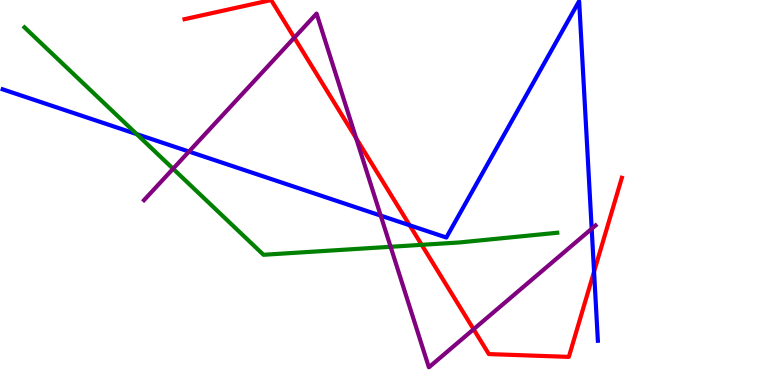[{'lines': ['blue', 'red'], 'intersections': [{'x': 5.29, 'y': 4.15}, {'x': 7.67, 'y': 2.94}]}, {'lines': ['green', 'red'], 'intersections': [{'x': 5.44, 'y': 3.64}]}, {'lines': ['purple', 'red'], 'intersections': [{'x': 3.8, 'y': 9.02}, {'x': 4.6, 'y': 6.41}, {'x': 6.11, 'y': 1.45}]}, {'lines': ['blue', 'green'], 'intersections': [{'x': 1.76, 'y': 6.52}]}, {'lines': ['blue', 'purple'], 'intersections': [{'x': 2.44, 'y': 6.06}, {'x': 4.91, 'y': 4.4}, {'x': 7.63, 'y': 4.06}]}, {'lines': ['green', 'purple'], 'intersections': [{'x': 2.23, 'y': 5.62}, {'x': 5.04, 'y': 3.59}]}]